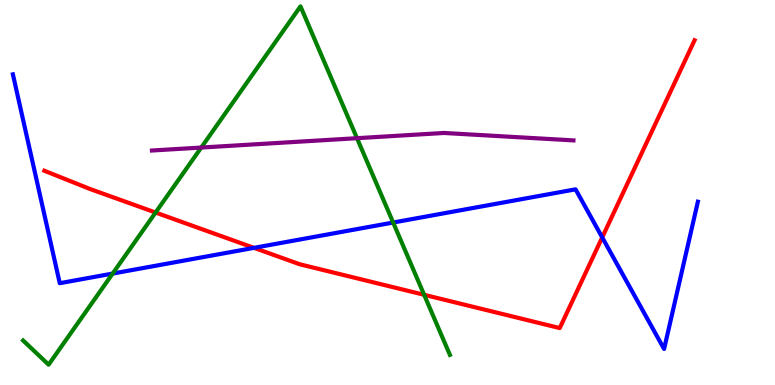[{'lines': ['blue', 'red'], 'intersections': [{'x': 3.28, 'y': 3.56}, {'x': 7.77, 'y': 3.83}]}, {'lines': ['green', 'red'], 'intersections': [{'x': 2.01, 'y': 4.48}, {'x': 5.47, 'y': 2.34}]}, {'lines': ['purple', 'red'], 'intersections': []}, {'lines': ['blue', 'green'], 'intersections': [{'x': 1.45, 'y': 2.89}, {'x': 5.07, 'y': 4.22}]}, {'lines': ['blue', 'purple'], 'intersections': []}, {'lines': ['green', 'purple'], 'intersections': [{'x': 2.6, 'y': 6.17}, {'x': 4.61, 'y': 6.41}]}]